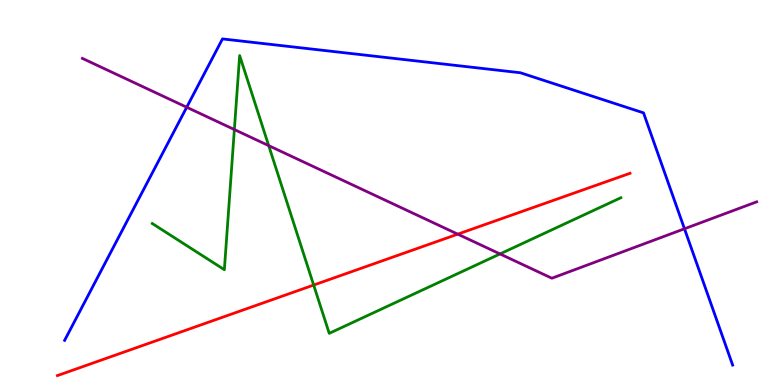[{'lines': ['blue', 'red'], 'intersections': []}, {'lines': ['green', 'red'], 'intersections': [{'x': 4.05, 'y': 2.6}]}, {'lines': ['purple', 'red'], 'intersections': [{'x': 5.91, 'y': 3.92}]}, {'lines': ['blue', 'green'], 'intersections': []}, {'lines': ['blue', 'purple'], 'intersections': [{'x': 2.41, 'y': 7.21}, {'x': 8.83, 'y': 4.06}]}, {'lines': ['green', 'purple'], 'intersections': [{'x': 3.02, 'y': 6.63}, {'x': 3.47, 'y': 6.22}, {'x': 6.45, 'y': 3.4}]}]